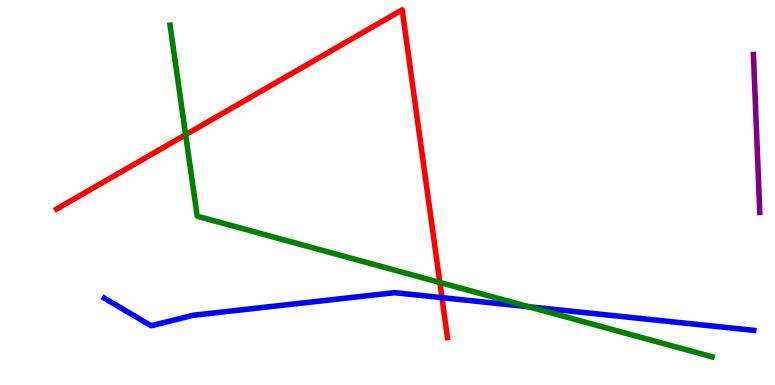[{'lines': ['blue', 'red'], 'intersections': [{'x': 5.7, 'y': 2.27}]}, {'lines': ['green', 'red'], 'intersections': [{'x': 2.4, 'y': 6.5}, {'x': 5.68, 'y': 2.66}]}, {'lines': ['purple', 'red'], 'intersections': []}, {'lines': ['blue', 'green'], 'intersections': [{'x': 6.82, 'y': 2.03}]}, {'lines': ['blue', 'purple'], 'intersections': []}, {'lines': ['green', 'purple'], 'intersections': []}]